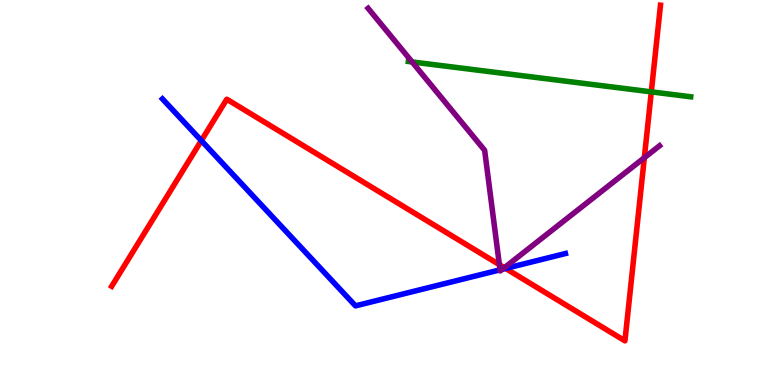[{'lines': ['blue', 'red'], 'intersections': [{'x': 2.6, 'y': 6.35}, {'x': 6.52, 'y': 3.03}]}, {'lines': ['green', 'red'], 'intersections': [{'x': 8.4, 'y': 7.61}]}, {'lines': ['purple', 'red'], 'intersections': [{'x': 6.44, 'y': 3.13}, {'x': 6.51, 'y': 3.05}, {'x': 8.31, 'y': 5.9}]}, {'lines': ['blue', 'green'], 'intersections': []}, {'lines': ['blue', 'purple'], 'intersections': [{'x': 6.45, 'y': 2.99}, {'x': 6.48, 'y': 3.01}]}, {'lines': ['green', 'purple'], 'intersections': [{'x': 5.32, 'y': 8.39}]}]